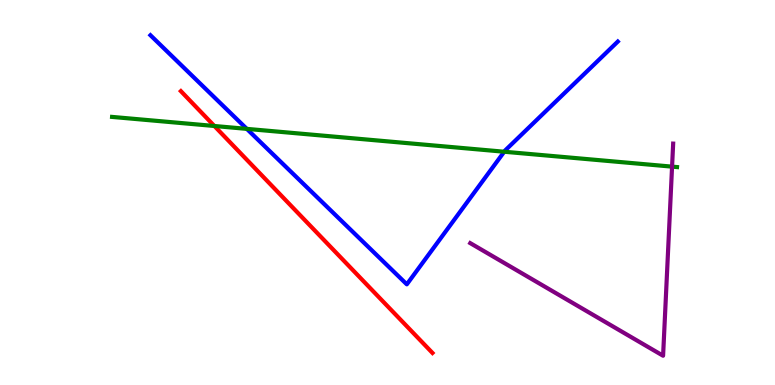[{'lines': ['blue', 'red'], 'intersections': []}, {'lines': ['green', 'red'], 'intersections': [{'x': 2.77, 'y': 6.73}]}, {'lines': ['purple', 'red'], 'intersections': []}, {'lines': ['blue', 'green'], 'intersections': [{'x': 3.18, 'y': 6.65}, {'x': 6.51, 'y': 6.06}]}, {'lines': ['blue', 'purple'], 'intersections': []}, {'lines': ['green', 'purple'], 'intersections': [{'x': 8.67, 'y': 5.67}]}]